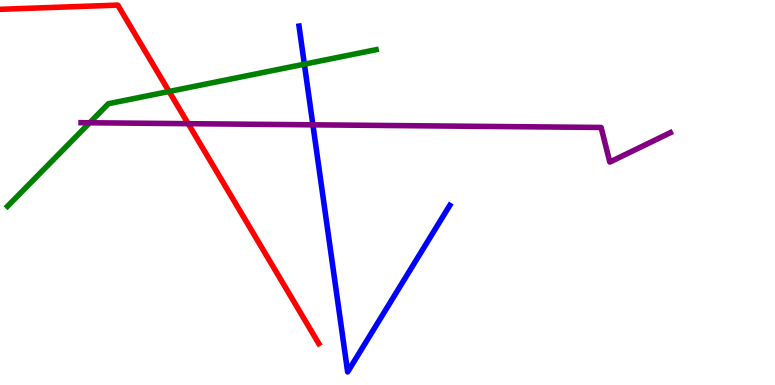[{'lines': ['blue', 'red'], 'intersections': []}, {'lines': ['green', 'red'], 'intersections': [{'x': 2.18, 'y': 7.62}]}, {'lines': ['purple', 'red'], 'intersections': [{'x': 2.43, 'y': 6.79}]}, {'lines': ['blue', 'green'], 'intersections': [{'x': 3.93, 'y': 8.33}]}, {'lines': ['blue', 'purple'], 'intersections': [{'x': 4.04, 'y': 6.76}]}, {'lines': ['green', 'purple'], 'intersections': [{'x': 1.16, 'y': 6.81}]}]